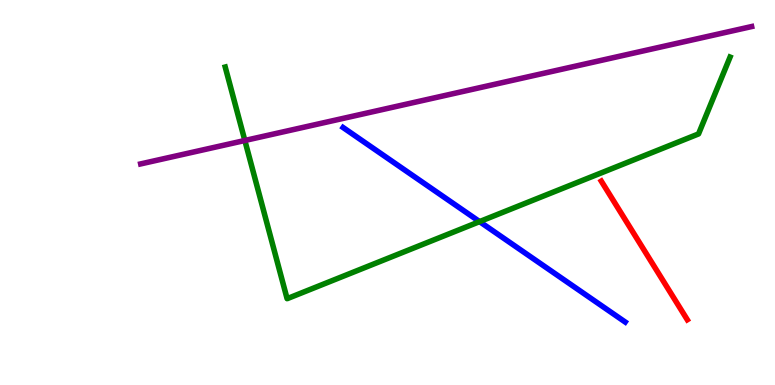[{'lines': ['blue', 'red'], 'intersections': []}, {'lines': ['green', 'red'], 'intersections': []}, {'lines': ['purple', 'red'], 'intersections': []}, {'lines': ['blue', 'green'], 'intersections': [{'x': 6.19, 'y': 4.24}]}, {'lines': ['blue', 'purple'], 'intersections': []}, {'lines': ['green', 'purple'], 'intersections': [{'x': 3.16, 'y': 6.35}]}]